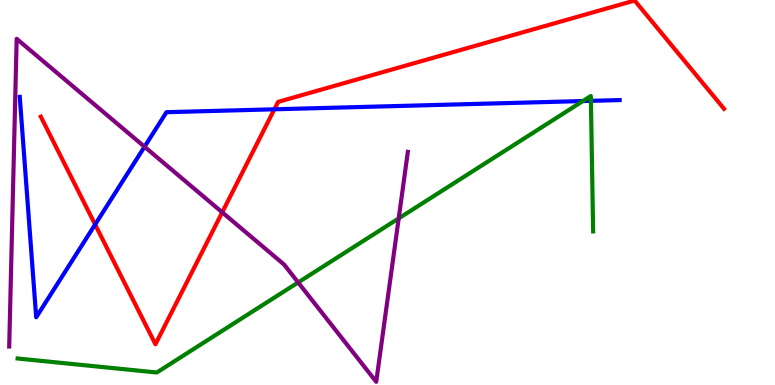[{'lines': ['blue', 'red'], 'intersections': [{'x': 1.23, 'y': 4.17}, {'x': 3.54, 'y': 7.16}]}, {'lines': ['green', 'red'], 'intersections': []}, {'lines': ['purple', 'red'], 'intersections': [{'x': 2.87, 'y': 4.49}]}, {'lines': ['blue', 'green'], 'intersections': [{'x': 7.52, 'y': 7.38}, {'x': 7.62, 'y': 7.38}]}, {'lines': ['blue', 'purple'], 'intersections': [{'x': 1.86, 'y': 6.19}]}, {'lines': ['green', 'purple'], 'intersections': [{'x': 3.85, 'y': 2.66}, {'x': 5.14, 'y': 4.33}]}]